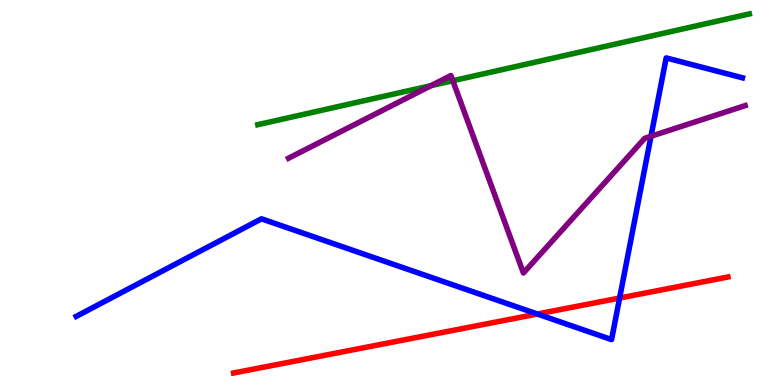[{'lines': ['blue', 'red'], 'intersections': [{'x': 6.93, 'y': 1.84}, {'x': 8.0, 'y': 2.26}]}, {'lines': ['green', 'red'], 'intersections': []}, {'lines': ['purple', 'red'], 'intersections': []}, {'lines': ['blue', 'green'], 'intersections': []}, {'lines': ['blue', 'purple'], 'intersections': [{'x': 8.4, 'y': 6.46}]}, {'lines': ['green', 'purple'], 'intersections': [{'x': 5.56, 'y': 7.78}, {'x': 5.84, 'y': 7.9}]}]